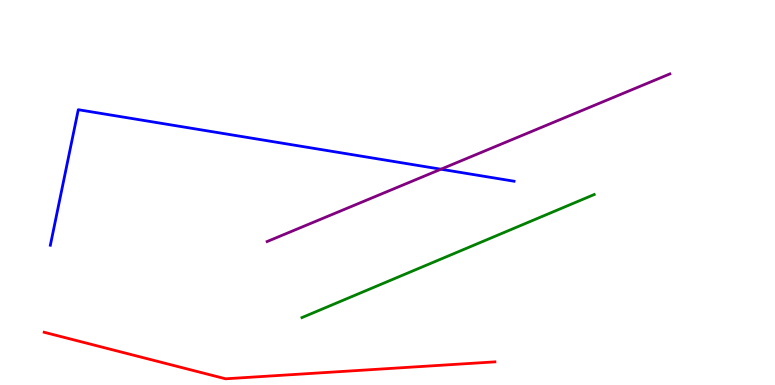[{'lines': ['blue', 'red'], 'intersections': []}, {'lines': ['green', 'red'], 'intersections': []}, {'lines': ['purple', 'red'], 'intersections': []}, {'lines': ['blue', 'green'], 'intersections': []}, {'lines': ['blue', 'purple'], 'intersections': [{'x': 5.69, 'y': 5.6}]}, {'lines': ['green', 'purple'], 'intersections': []}]